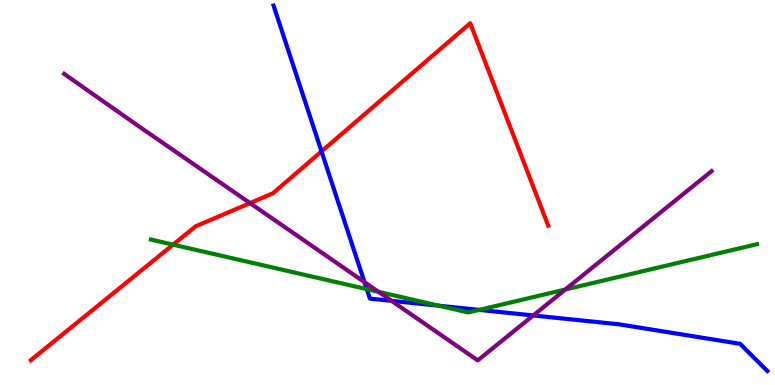[{'lines': ['blue', 'red'], 'intersections': [{'x': 4.15, 'y': 6.07}]}, {'lines': ['green', 'red'], 'intersections': [{'x': 2.23, 'y': 3.65}]}, {'lines': ['purple', 'red'], 'intersections': [{'x': 3.23, 'y': 4.72}]}, {'lines': ['blue', 'green'], 'intersections': [{'x': 4.73, 'y': 2.49}, {'x': 5.67, 'y': 2.06}, {'x': 6.18, 'y': 1.95}]}, {'lines': ['blue', 'purple'], 'intersections': [{'x': 4.7, 'y': 2.67}, {'x': 5.05, 'y': 2.19}, {'x': 6.88, 'y': 1.81}]}, {'lines': ['green', 'purple'], 'intersections': [{'x': 4.88, 'y': 2.42}, {'x': 7.29, 'y': 2.48}]}]